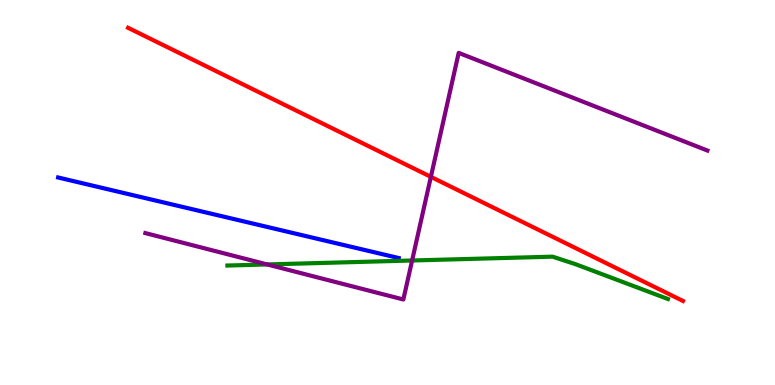[{'lines': ['blue', 'red'], 'intersections': []}, {'lines': ['green', 'red'], 'intersections': []}, {'lines': ['purple', 'red'], 'intersections': [{'x': 5.56, 'y': 5.41}]}, {'lines': ['blue', 'green'], 'intersections': []}, {'lines': ['blue', 'purple'], 'intersections': []}, {'lines': ['green', 'purple'], 'intersections': [{'x': 3.45, 'y': 3.13}, {'x': 5.32, 'y': 3.23}]}]